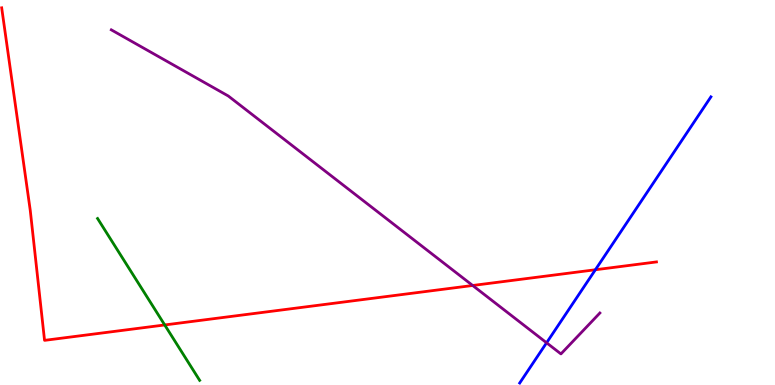[{'lines': ['blue', 'red'], 'intersections': [{'x': 7.68, 'y': 2.99}]}, {'lines': ['green', 'red'], 'intersections': [{'x': 2.13, 'y': 1.56}]}, {'lines': ['purple', 'red'], 'intersections': [{'x': 6.1, 'y': 2.58}]}, {'lines': ['blue', 'green'], 'intersections': []}, {'lines': ['blue', 'purple'], 'intersections': [{'x': 7.05, 'y': 1.1}]}, {'lines': ['green', 'purple'], 'intersections': []}]